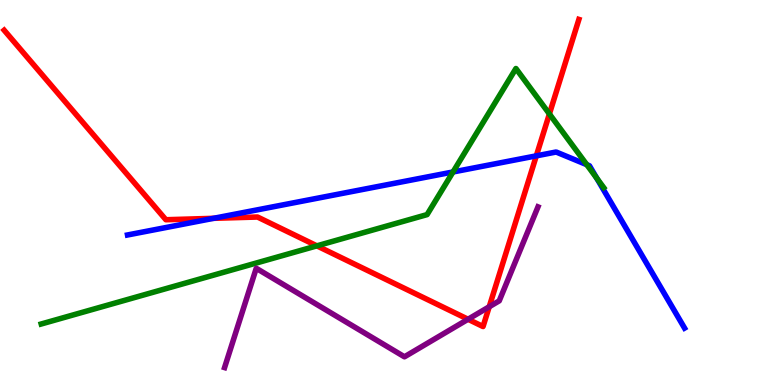[{'lines': ['blue', 'red'], 'intersections': [{'x': 2.76, 'y': 4.33}, {'x': 6.92, 'y': 5.95}]}, {'lines': ['green', 'red'], 'intersections': [{'x': 4.09, 'y': 3.61}, {'x': 7.09, 'y': 7.04}]}, {'lines': ['purple', 'red'], 'intersections': [{'x': 6.04, 'y': 1.71}, {'x': 6.31, 'y': 2.03}]}, {'lines': ['blue', 'green'], 'intersections': [{'x': 5.85, 'y': 5.53}, {'x': 7.57, 'y': 5.72}, {'x': 7.7, 'y': 5.37}]}, {'lines': ['blue', 'purple'], 'intersections': []}, {'lines': ['green', 'purple'], 'intersections': []}]